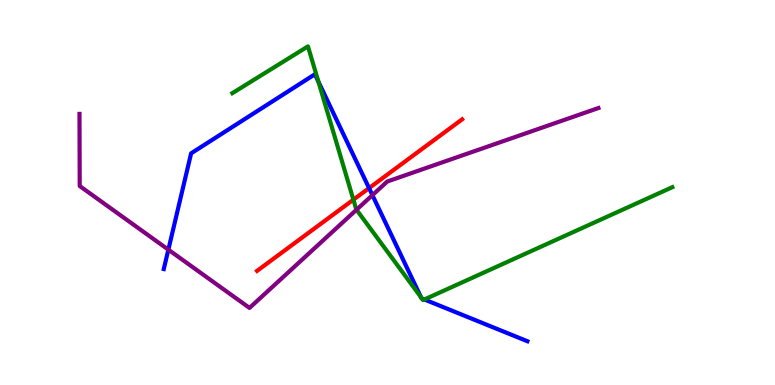[{'lines': ['blue', 'red'], 'intersections': [{'x': 4.76, 'y': 5.11}]}, {'lines': ['green', 'red'], 'intersections': [{'x': 4.56, 'y': 4.81}]}, {'lines': ['purple', 'red'], 'intersections': []}, {'lines': ['blue', 'green'], 'intersections': [{'x': 4.11, 'y': 7.88}, {'x': 5.43, 'y': 2.28}, {'x': 5.44, 'y': 2.25}, {'x': 5.48, 'y': 2.22}]}, {'lines': ['blue', 'purple'], 'intersections': [{'x': 2.17, 'y': 3.52}, {'x': 4.81, 'y': 4.93}]}, {'lines': ['green', 'purple'], 'intersections': [{'x': 4.6, 'y': 4.55}]}]